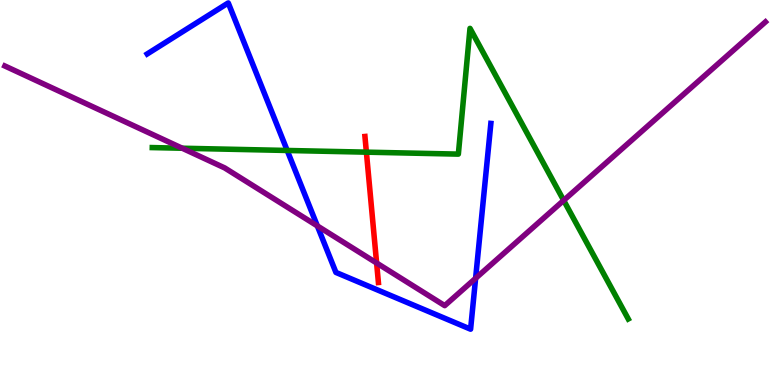[{'lines': ['blue', 'red'], 'intersections': []}, {'lines': ['green', 'red'], 'intersections': [{'x': 4.73, 'y': 6.05}]}, {'lines': ['purple', 'red'], 'intersections': [{'x': 4.86, 'y': 3.17}]}, {'lines': ['blue', 'green'], 'intersections': [{'x': 3.71, 'y': 6.09}]}, {'lines': ['blue', 'purple'], 'intersections': [{'x': 4.09, 'y': 4.13}, {'x': 6.14, 'y': 2.77}]}, {'lines': ['green', 'purple'], 'intersections': [{'x': 2.35, 'y': 6.15}, {'x': 7.27, 'y': 4.8}]}]